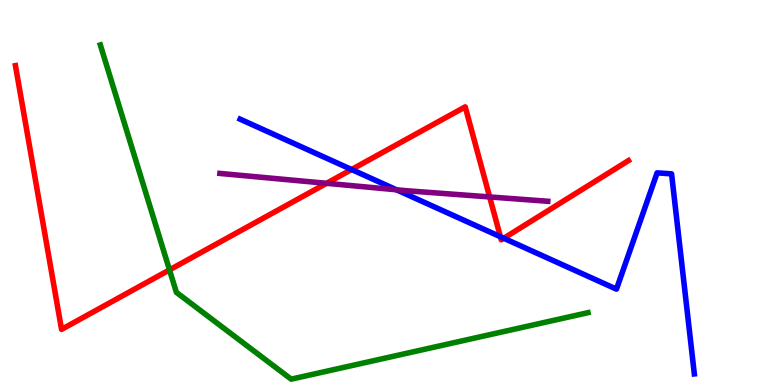[{'lines': ['blue', 'red'], 'intersections': [{'x': 4.54, 'y': 5.6}, {'x': 6.46, 'y': 3.85}, {'x': 6.5, 'y': 3.81}]}, {'lines': ['green', 'red'], 'intersections': [{'x': 2.19, 'y': 2.99}]}, {'lines': ['purple', 'red'], 'intersections': [{'x': 4.21, 'y': 5.24}, {'x': 6.32, 'y': 4.88}]}, {'lines': ['blue', 'green'], 'intersections': []}, {'lines': ['blue', 'purple'], 'intersections': [{'x': 5.12, 'y': 5.07}]}, {'lines': ['green', 'purple'], 'intersections': []}]